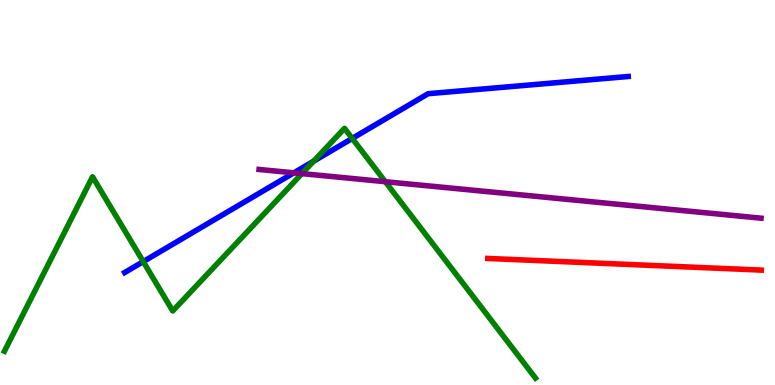[{'lines': ['blue', 'red'], 'intersections': []}, {'lines': ['green', 'red'], 'intersections': []}, {'lines': ['purple', 'red'], 'intersections': []}, {'lines': ['blue', 'green'], 'intersections': [{'x': 1.85, 'y': 3.2}, {'x': 4.05, 'y': 5.81}, {'x': 4.54, 'y': 6.4}]}, {'lines': ['blue', 'purple'], 'intersections': [{'x': 3.79, 'y': 5.51}]}, {'lines': ['green', 'purple'], 'intersections': [{'x': 3.9, 'y': 5.49}, {'x': 4.97, 'y': 5.28}]}]